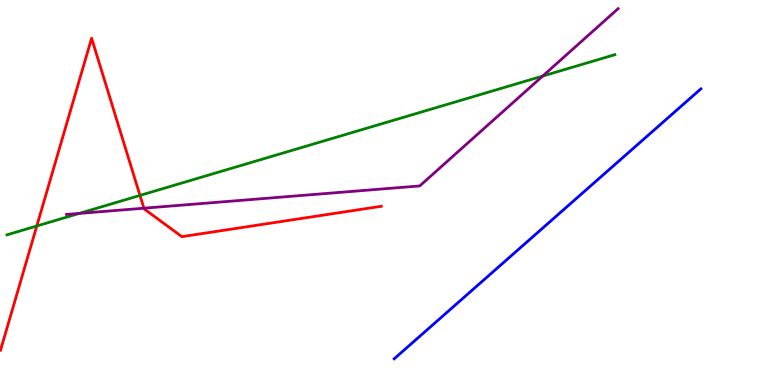[{'lines': ['blue', 'red'], 'intersections': []}, {'lines': ['green', 'red'], 'intersections': [{'x': 0.475, 'y': 4.13}, {'x': 1.81, 'y': 4.92}]}, {'lines': ['purple', 'red'], 'intersections': [{'x': 1.86, 'y': 4.59}]}, {'lines': ['blue', 'green'], 'intersections': []}, {'lines': ['blue', 'purple'], 'intersections': []}, {'lines': ['green', 'purple'], 'intersections': [{'x': 1.02, 'y': 4.46}, {'x': 7.0, 'y': 8.02}]}]